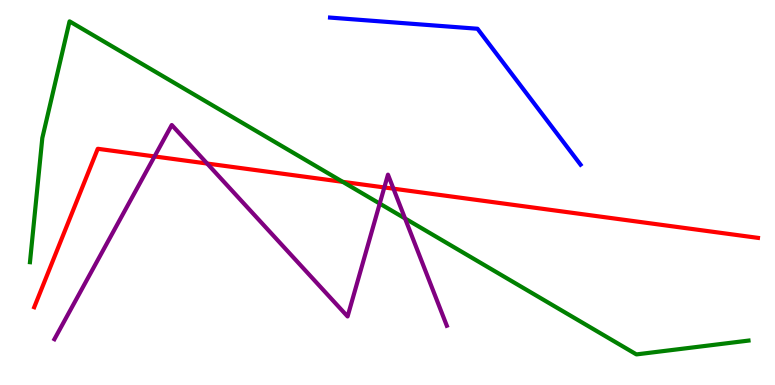[{'lines': ['blue', 'red'], 'intersections': []}, {'lines': ['green', 'red'], 'intersections': [{'x': 4.42, 'y': 5.28}]}, {'lines': ['purple', 'red'], 'intersections': [{'x': 1.99, 'y': 5.94}, {'x': 2.67, 'y': 5.75}, {'x': 4.96, 'y': 5.13}, {'x': 5.08, 'y': 5.1}]}, {'lines': ['blue', 'green'], 'intersections': []}, {'lines': ['blue', 'purple'], 'intersections': []}, {'lines': ['green', 'purple'], 'intersections': [{'x': 4.9, 'y': 4.71}, {'x': 5.23, 'y': 4.33}]}]